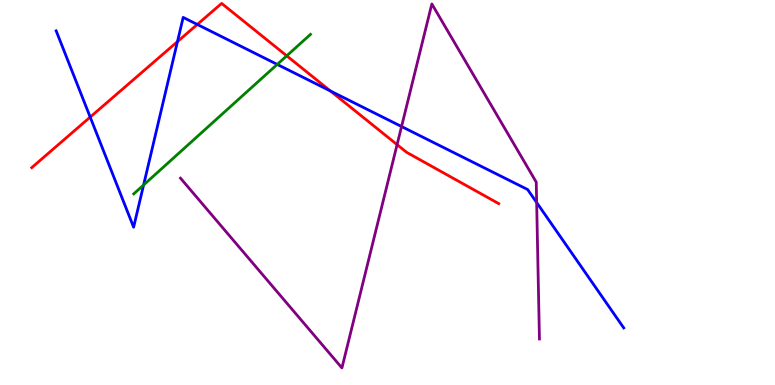[{'lines': ['blue', 'red'], 'intersections': [{'x': 1.16, 'y': 6.96}, {'x': 2.29, 'y': 8.92}, {'x': 2.55, 'y': 9.36}, {'x': 4.26, 'y': 7.64}]}, {'lines': ['green', 'red'], 'intersections': [{'x': 3.7, 'y': 8.55}]}, {'lines': ['purple', 'red'], 'intersections': [{'x': 5.12, 'y': 6.24}]}, {'lines': ['blue', 'green'], 'intersections': [{'x': 1.85, 'y': 5.19}, {'x': 3.58, 'y': 8.33}]}, {'lines': ['blue', 'purple'], 'intersections': [{'x': 5.18, 'y': 6.71}, {'x': 6.92, 'y': 4.74}]}, {'lines': ['green', 'purple'], 'intersections': []}]